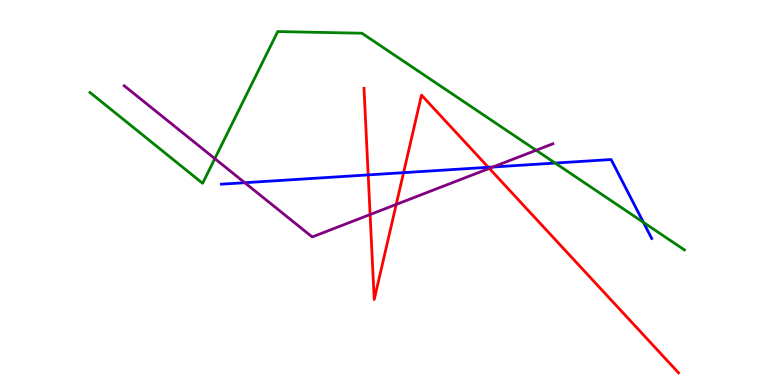[{'lines': ['blue', 'red'], 'intersections': [{'x': 4.75, 'y': 5.46}, {'x': 5.21, 'y': 5.52}, {'x': 6.3, 'y': 5.65}]}, {'lines': ['green', 'red'], 'intersections': []}, {'lines': ['purple', 'red'], 'intersections': [{'x': 4.78, 'y': 4.43}, {'x': 5.11, 'y': 4.69}, {'x': 6.31, 'y': 5.63}]}, {'lines': ['blue', 'green'], 'intersections': [{'x': 7.16, 'y': 5.76}, {'x': 8.3, 'y': 4.22}]}, {'lines': ['blue', 'purple'], 'intersections': [{'x': 3.16, 'y': 5.25}, {'x': 6.36, 'y': 5.66}]}, {'lines': ['green', 'purple'], 'intersections': [{'x': 2.77, 'y': 5.88}, {'x': 6.92, 'y': 6.1}]}]